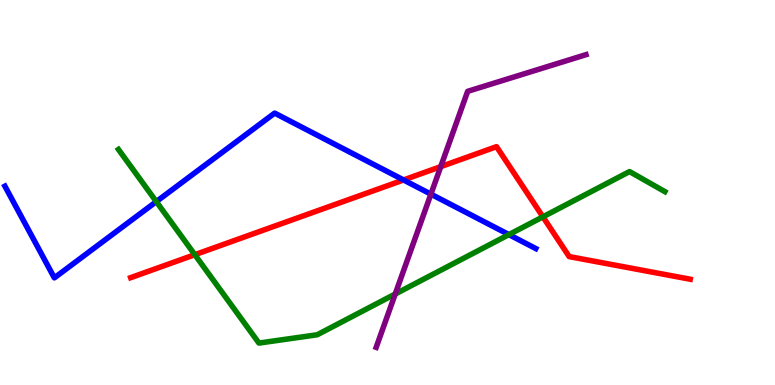[{'lines': ['blue', 'red'], 'intersections': [{'x': 5.21, 'y': 5.33}]}, {'lines': ['green', 'red'], 'intersections': [{'x': 2.51, 'y': 3.38}, {'x': 7.01, 'y': 4.37}]}, {'lines': ['purple', 'red'], 'intersections': [{'x': 5.69, 'y': 5.67}]}, {'lines': ['blue', 'green'], 'intersections': [{'x': 2.02, 'y': 4.76}, {'x': 6.57, 'y': 3.91}]}, {'lines': ['blue', 'purple'], 'intersections': [{'x': 5.56, 'y': 4.96}]}, {'lines': ['green', 'purple'], 'intersections': [{'x': 5.1, 'y': 2.36}]}]